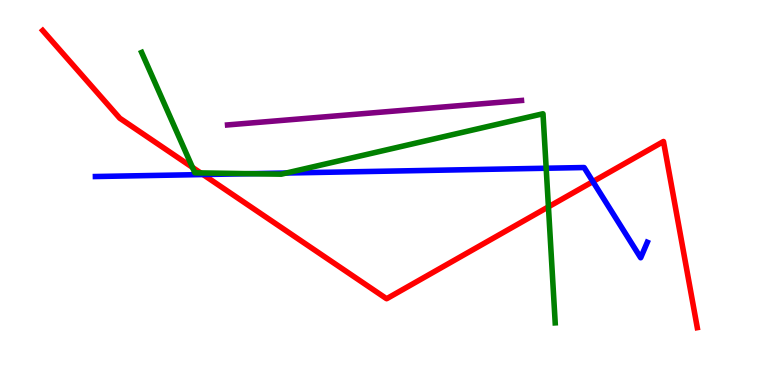[{'lines': ['blue', 'red'], 'intersections': [{'x': 2.62, 'y': 5.47}, {'x': 7.65, 'y': 5.28}]}, {'lines': ['green', 'red'], 'intersections': [{'x': 2.48, 'y': 5.65}, {'x': 2.59, 'y': 5.51}, {'x': 7.08, 'y': 4.63}]}, {'lines': ['purple', 'red'], 'intersections': []}, {'lines': ['blue', 'green'], 'intersections': [{'x': 3.23, 'y': 5.49}, {'x': 3.69, 'y': 5.51}, {'x': 7.05, 'y': 5.63}]}, {'lines': ['blue', 'purple'], 'intersections': []}, {'lines': ['green', 'purple'], 'intersections': []}]